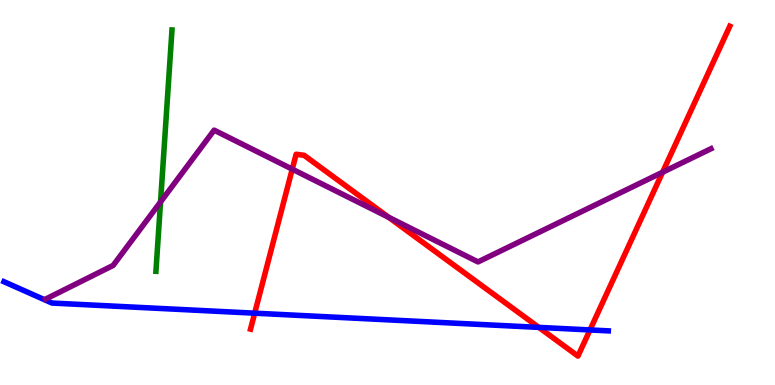[{'lines': ['blue', 'red'], 'intersections': [{'x': 3.29, 'y': 1.87}, {'x': 6.95, 'y': 1.5}, {'x': 7.61, 'y': 1.43}]}, {'lines': ['green', 'red'], 'intersections': []}, {'lines': ['purple', 'red'], 'intersections': [{'x': 3.77, 'y': 5.61}, {'x': 5.01, 'y': 4.36}, {'x': 8.55, 'y': 5.53}]}, {'lines': ['blue', 'green'], 'intersections': []}, {'lines': ['blue', 'purple'], 'intersections': []}, {'lines': ['green', 'purple'], 'intersections': [{'x': 2.07, 'y': 4.76}]}]